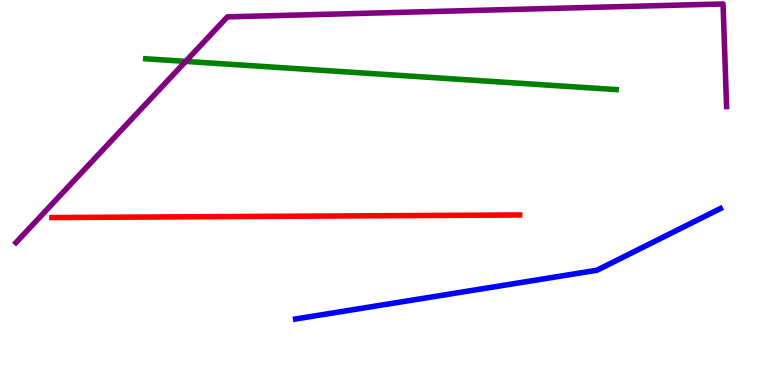[{'lines': ['blue', 'red'], 'intersections': []}, {'lines': ['green', 'red'], 'intersections': []}, {'lines': ['purple', 'red'], 'intersections': []}, {'lines': ['blue', 'green'], 'intersections': []}, {'lines': ['blue', 'purple'], 'intersections': []}, {'lines': ['green', 'purple'], 'intersections': [{'x': 2.4, 'y': 8.41}]}]